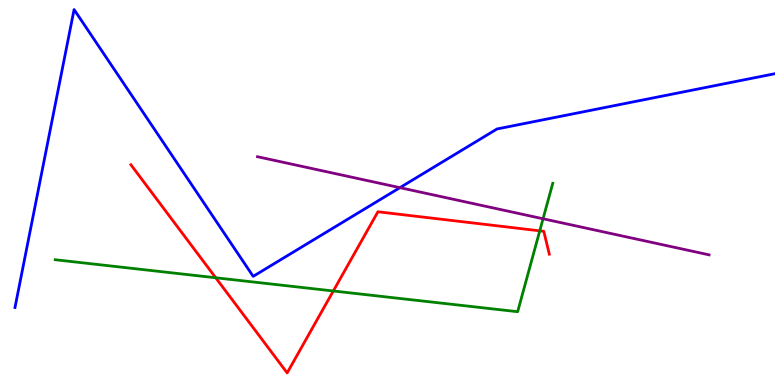[{'lines': ['blue', 'red'], 'intersections': []}, {'lines': ['green', 'red'], 'intersections': [{'x': 2.78, 'y': 2.79}, {'x': 4.3, 'y': 2.44}, {'x': 6.96, 'y': 4.0}]}, {'lines': ['purple', 'red'], 'intersections': []}, {'lines': ['blue', 'green'], 'intersections': []}, {'lines': ['blue', 'purple'], 'intersections': [{'x': 5.16, 'y': 5.13}]}, {'lines': ['green', 'purple'], 'intersections': [{'x': 7.01, 'y': 4.32}]}]